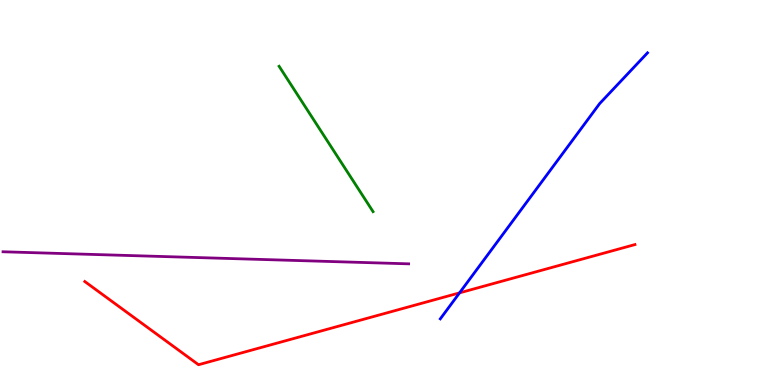[{'lines': ['blue', 'red'], 'intersections': [{'x': 5.93, 'y': 2.39}]}, {'lines': ['green', 'red'], 'intersections': []}, {'lines': ['purple', 'red'], 'intersections': []}, {'lines': ['blue', 'green'], 'intersections': []}, {'lines': ['blue', 'purple'], 'intersections': []}, {'lines': ['green', 'purple'], 'intersections': []}]